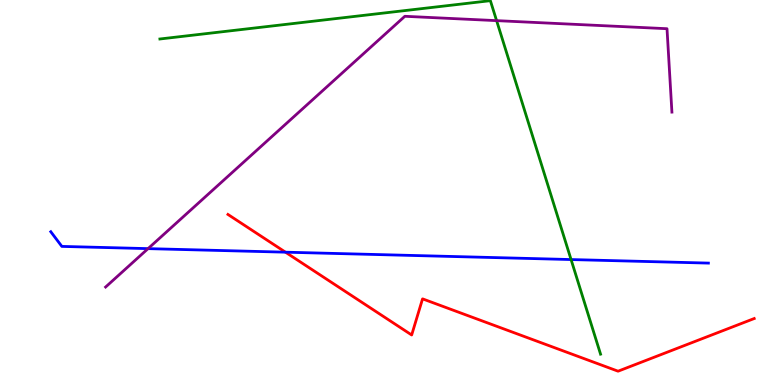[{'lines': ['blue', 'red'], 'intersections': [{'x': 3.68, 'y': 3.45}]}, {'lines': ['green', 'red'], 'intersections': []}, {'lines': ['purple', 'red'], 'intersections': []}, {'lines': ['blue', 'green'], 'intersections': [{'x': 7.37, 'y': 3.26}]}, {'lines': ['blue', 'purple'], 'intersections': [{'x': 1.91, 'y': 3.54}]}, {'lines': ['green', 'purple'], 'intersections': [{'x': 6.41, 'y': 9.46}]}]